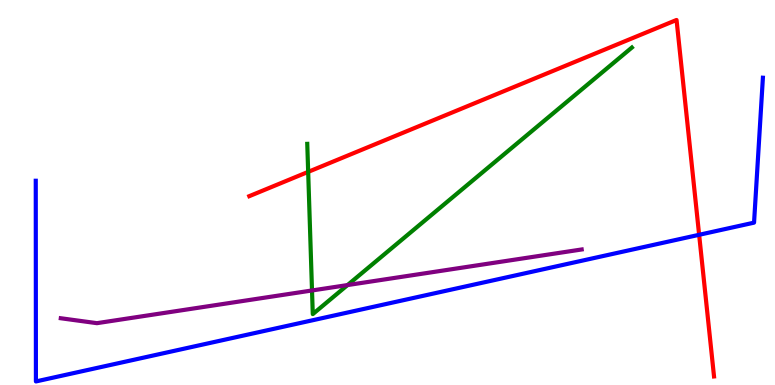[{'lines': ['blue', 'red'], 'intersections': [{'x': 9.02, 'y': 3.9}]}, {'lines': ['green', 'red'], 'intersections': [{'x': 3.98, 'y': 5.54}]}, {'lines': ['purple', 'red'], 'intersections': []}, {'lines': ['blue', 'green'], 'intersections': []}, {'lines': ['blue', 'purple'], 'intersections': []}, {'lines': ['green', 'purple'], 'intersections': [{'x': 4.03, 'y': 2.46}, {'x': 4.48, 'y': 2.6}]}]